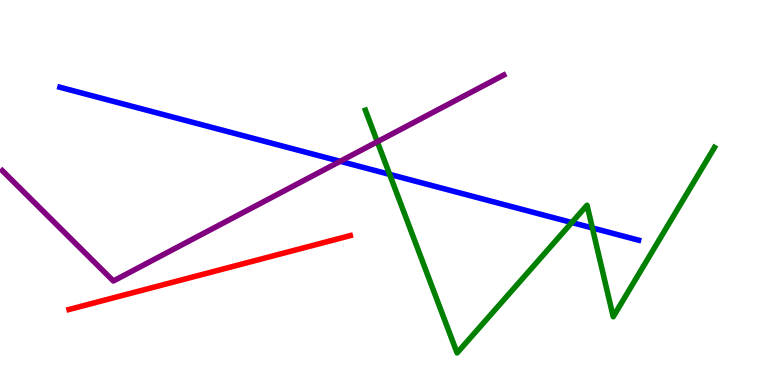[{'lines': ['blue', 'red'], 'intersections': []}, {'lines': ['green', 'red'], 'intersections': []}, {'lines': ['purple', 'red'], 'intersections': []}, {'lines': ['blue', 'green'], 'intersections': [{'x': 5.03, 'y': 5.47}, {'x': 7.38, 'y': 4.22}, {'x': 7.64, 'y': 4.08}]}, {'lines': ['blue', 'purple'], 'intersections': [{'x': 4.39, 'y': 5.81}]}, {'lines': ['green', 'purple'], 'intersections': [{'x': 4.87, 'y': 6.32}]}]